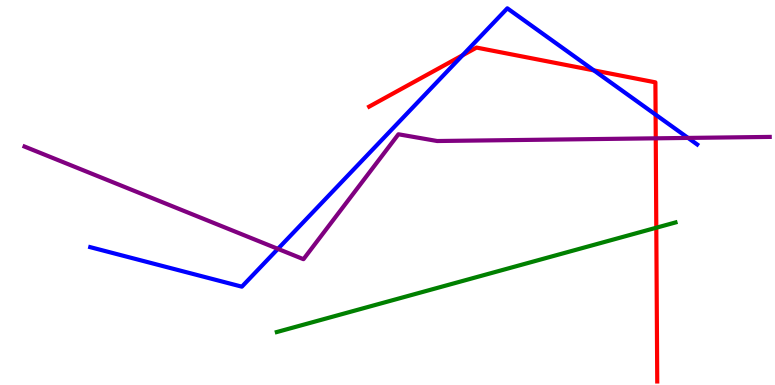[{'lines': ['blue', 'red'], 'intersections': [{'x': 5.97, 'y': 8.56}, {'x': 7.66, 'y': 8.17}, {'x': 8.46, 'y': 7.02}]}, {'lines': ['green', 'red'], 'intersections': [{'x': 8.47, 'y': 4.09}]}, {'lines': ['purple', 'red'], 'intersections': [{'x': 8.46, 'y': 6.41}]}, {'lines': ['blue', 'green'], 'intersections': []}, {'lines': ['blue', 'purple'], 'intersections': [{'x': 3.59, 'y': 3.54}, {'x': 8.88, 'y': 6.42}]}, {'lines': ['green', 'purple'], 'intersections': []}]